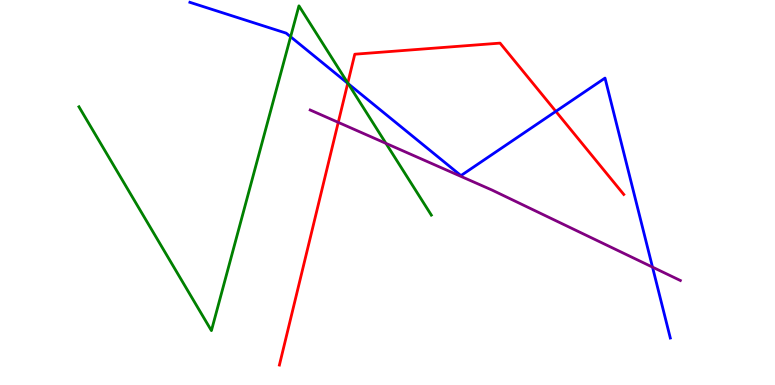[{'lines': ['blue', 'red'], 'intersections': [{'x': 4.49, 'y': 7.84}, {'x': 7.17, 'y': 7.11}]}, {'lines': ['green', 'red'], 'intersections': [{'x': 4.49, 'y': 7.84}]}, {'lines': ['purple', 'red'], 'intersections': [{'x': 4.36, 'y': 6.82}]}, {'lines': ['blue', 'green'], 'intersections': [{'x': 3.75, 'y': 9.05}, {'x': 4.49, 'y': 7.83}]}, {'lines': ['blue', 'purple'], 'intersections': [{'x': 8.42, 'y': 3.06}]}, {'lines': ['green', 'purple'], 'intersections': [{'x': 4.98, 'y': 6.28}]}]